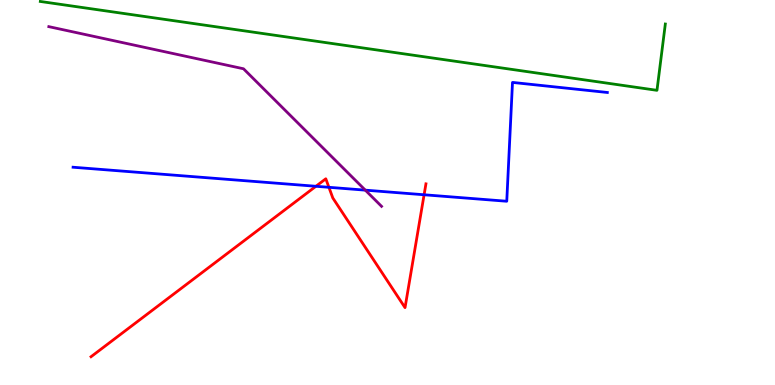[{'lines': ['blue', 'red'], 'intersections': [{'x': 4.08, 'y': 5.16}, {'x': 4.24, 'y': 5.14}, {'x': 5.47, 'y': 4.94}]}, {'lines': ['green', 'red'], 'intersections': []}, {'lines': ['purple', 'red'], 'intersections': []}, {'lines': ['blue', 'green'], 'intersections': []}, {'lines': ['blue', 'purple'], 'intersections': [{'x': 4.71, 'y': 5.06}]}, {'lines': ['green', 'purple'], 'intersections': []}]